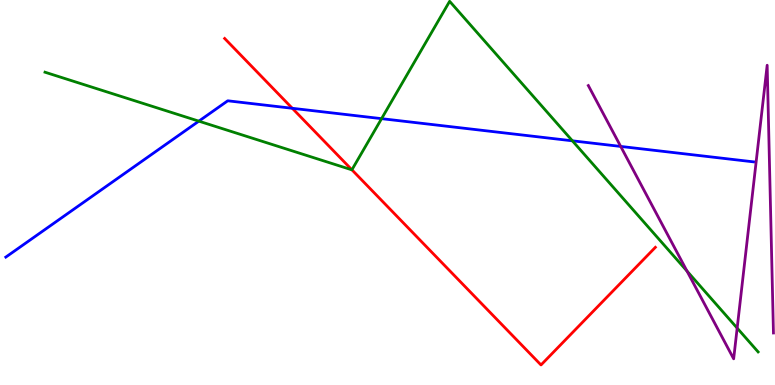[{'lines': ['blue', 'red'], 'intersections': [{'x': 3.77, 'y': 7.19}]}, {'lines': ['green', 'red'], 'intersections': [{'x': 4.54, 'y': 5.59}]}, {'lines': ['purple', 'red'], 'intersections': []}, {'lines': ['blue', 'green'], 'intersections': [{'x': 2.57, 'y': 6.85}, {'x': 4.92, 'y': 6.92}, {'x': 7.39, 'y': 6.34}]}, {'lines': ['blue', 'purple'], 'intersections': [{'x': 8.01, 'y': 6.2}]}, {'lines': ['green', 'purple'], 'intersections': [{'x': 8.86, 'y': 2.96}, {'x': 9.51, 'y': 1.48}]}]